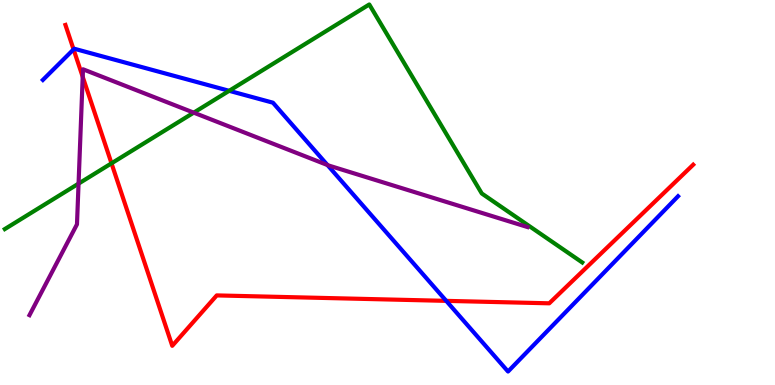[{'lines': ['blue', 'red'], 'intersections': [{'x': 0.949, 'y': 8.72}, {'x': 5.76, 'y': 2.19}]}, {'lines': ['green', 'red'], 'intersections': [{'x': 1.44, 'y': 5.76}]}, {'lines': ['purple', 'red'], 'intersections': [{'x': 1.07, 'y': 8.01}]}, {'lines': ['blue', 'green'], 'intersections': [{'x': 2.96, 'y': 7.64}]}, {'lines': ['blue', 'purple'], 'intersections': [{'x': 4.23, 'y': 5.71}]}, {'lines': ['green', 'purple'], 'intersections': [{'x': 1.01, 'y': 5.23}, {'x': 2.5, 'y': 7.07}]}]